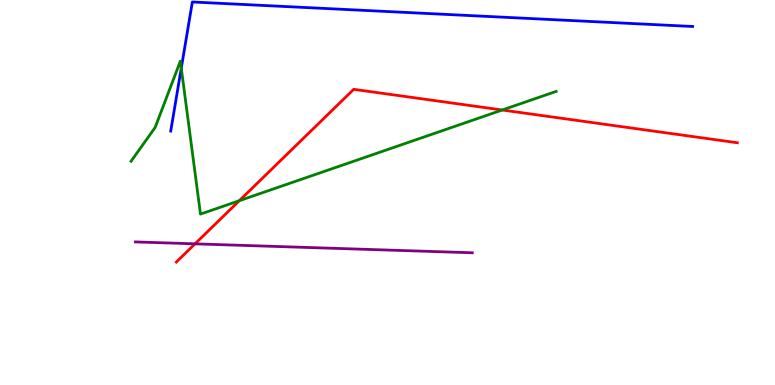[{'lines': ['blue', 'red'], 'intersections': []}, {'lines': ['green', 'red'], 'intersections': [{'x': 3.09, 'y': 4.79}, {'x': 6.48, 'y': 7.14}]}, {'lines': ['purple', 'red'], 'intersections': [{'x': 2.52, 'y': 3.67}]}, {'lines': ['blue', 'green'], 'intersections': [{'x': 2.34, 'y': 8.23}]}, {'lines': ['blue', 'purple'], 'intersections': []}, {'lines': ['green', 'purple'], 'intersections': []}]